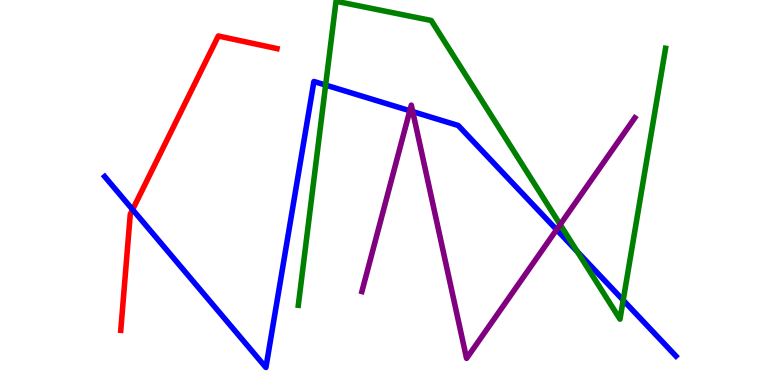[{'lines': ['blue', 'red'], 'intersections': [{'x': 1.71, 'y': 4.56}]}, {'lines': ['green', 'red'], 'intersections': []}, {'lines': ['purple', 'red'], 'intersections': []}, {'lines': ['blue', 'green'], 'intersections': [{'x': 4.2, 'y': 7.79}, {'x': 7.45, 'y': 3.47}, {'x': 8.04, 'y': 2.2}]}, {'lines': ['blue', 'purple'], 'intersections': [{'x': 5.29, 'y': 7.12}, {'x': 5.33, 'y': 7.1}, {'x': 7.18, 'y': 4.03}]}, {'lines': ['green', 'purple'], 'intersections': [{'x': 7.23, 'y': 4.17}]}]